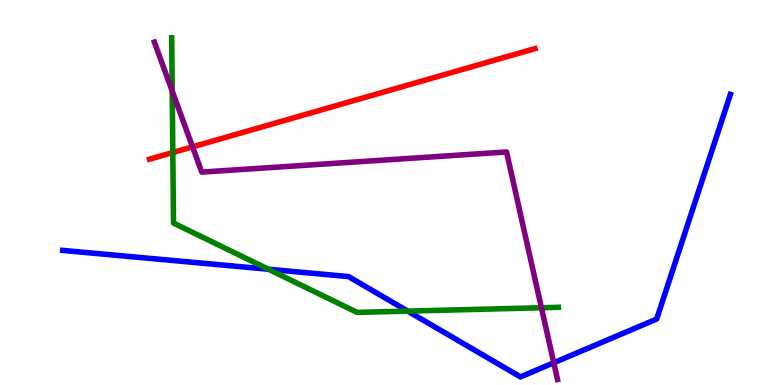[{'lines': ['blue', 'red'], 'intersections': []}, {'lines': ['green', 'red'], 'intersections': [{'x': 2.23, 'y': 6.04}]}, {'lines': ['purple', 'red'], 'intersections': [{'x': 2.48, 'y': 6.19}]}, {'lines': ['blue', 'green'], 'intersections': [{'x': 3.46, 'y': 3.01}, {'x': 5.26, 'y': 1.92}]}, {'lines': ['blue', 'purple'], 'intersections': [{'x': 7.15, 'y': 0.578}]}, {'lines': ['green', 'purple'], 'intersections': [{'x': 2.22, 'y': 7.63}, {'x': 6.99, 'y': 2.01}]}]